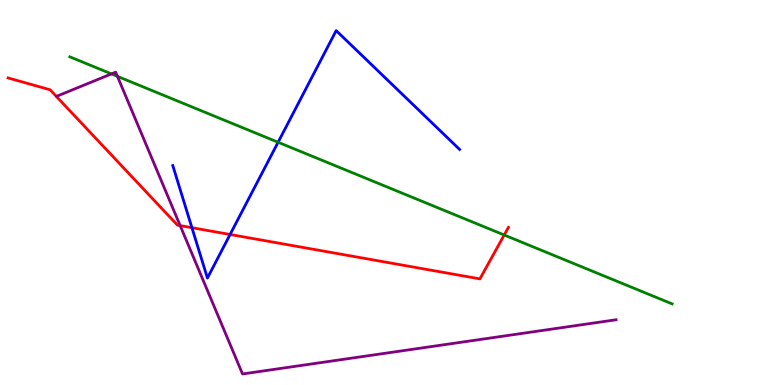[{'lines': ['blue', 'red'], 'intersections': [{'x': 2.48, 'y': 4.09}, {'x': 2.97, 'y': 3.91}]}, {'lines': ['green', 'red'], 'intersections': [{'x': 6.51, 'y': 3.9}]}, {'lines': ['purple', 'red'], 'intersections': [{'x': 2.32, 'y': 4.14}]}, {'lines': ['blue', 'green'], 'intersections': [{'x': 3.59, 'y': 6.31}]}, {'lines': ['blue', 'purple'], 'intersections': []}, {'lines': ['green', 'purple'], 'intersections': [{'x': 1.44, 'y': 8.08}, {'x': 1.52, 'y': 8.02}]}]